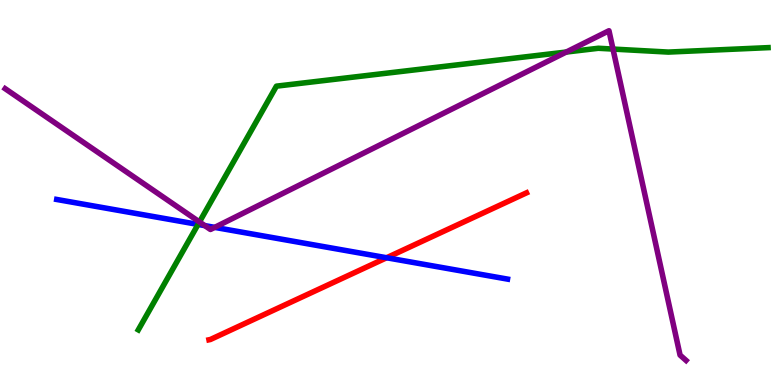[{'lines': ['blue', 'red'], 'intersections': [{'x': 4.99, 'y': 3.31}]}, {'lines': ['green', 'red'], 'intersections': []}, {'lines': ['purple', 'red'], 'intersections': []}, {'lines': ['blue', 'green'], 'intersections': [{'x': 2.56, 'y': 4.17}]}, {'lines': ['blue', 'purple'], 'intersections': [{'x': 2.64, 'y': 4.14}, {'x': 2.77, 'y': 4.09}]}, {'lines': ['green', 'purple'], 'intersections': [{'x': 2.57, 'y': 4.23}, {'x': 7.31, 'y': 8.65}, {'x': 7.91, 'y': 8.73}]}]